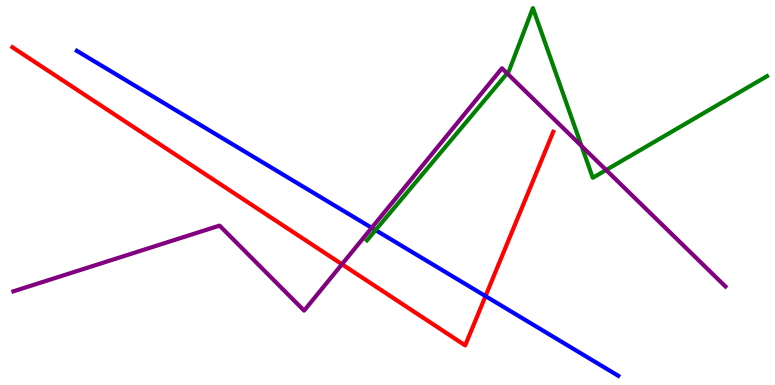[{'lines': ['blue', 'red'], 'intersections': [{'x': 6.26, 'y': 2.31}]}, {'lines': ['green', 'red'], 'intersections': []}, {'lines': ['purple', 'red'], 'intersections': [{'x': 4.41, 'y': 3.14}]}, {'lines': ['blue', 'green'], 'intersections': [{'x': 4.85, 'y': 4.02}]}, {'lines': ['blue', 'purple'], 'intersections': [{'x': 4.8, 'y': 4.08}]}, {'lines': ['green', 'purple'], 'intersections': [{'x': 6.54, 'y': 8.09}, {'x': 7.5, 'y': 6.21}, {'x': 7.82, 'y': 5.58}]}]